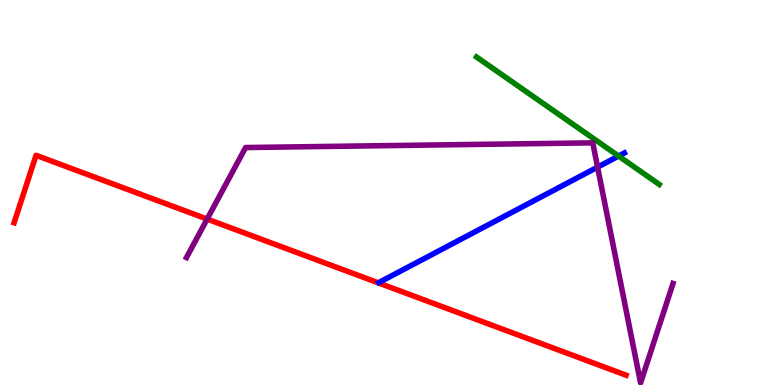[{'lines': ['blue', 'red'], 'intersections': []}, {'lines': ['green', 'red'], 'intersections': []}, {'lines': ['purple', 'red'], 'intersections': [{'x': 2.67, 'y': 4.31}]}, {'lines': ['blue', 'green'], 'intersections': [{'x': 7.98, 'y': 5.95}]}, {'lines': ['blue', 'purple'], 'intersections': [{'x': 7.71, 'y': 5.66}]}, {'lines': ['green', 'purple'], 'intersections': []}]